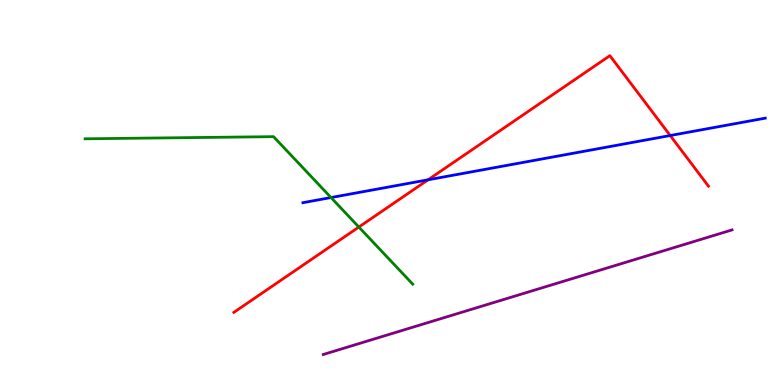[{'lines': ['blue', 'red'], 'intersections': [{'x': 5.52, 'y': 5.33}, {'x': 8.65, 'y': 6.48}]}, {'lines': ['green', 'red'], 'intersections': [{'x': 4.63, 'y': 4.1}]}, {'lines': ['purple', 'red'], 'intersections': []}, {'lines': ['blue', 'green'], 'intersections': [{'x': 4.27, 'y': 4.87}]}, {'lines': ['blue', 'purple'], 'intersections': []}, {'lines': ['green', 'purple'], 'intersections': []}]